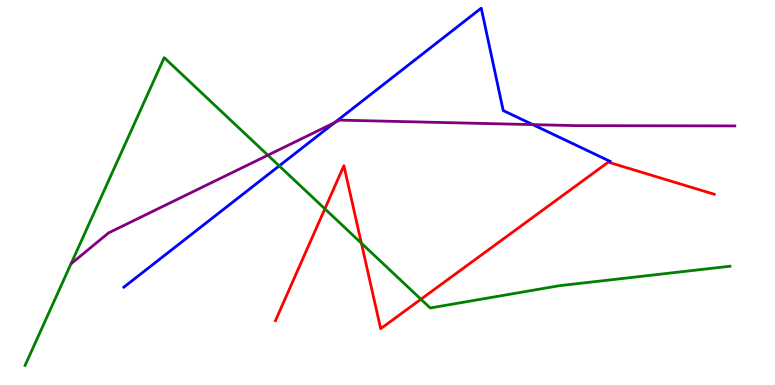[{'lines': ['blue', 'red'], 'intersections': []}, {'lines': ['green', 'red'], 'intersections': [{'x': 4.19, 'y': 4.58}, {'x': 4.66, 'y': 3.68}, {'x': 5.43, 'y': 2.23}]}, {'lines': ['purple', 'red'], 'intersections': []}, {'lines': ['blue', 'green'], 'intersections': [{'x': 3.6, 'y': 5.69}]}, {'lines': ['blue', 'purple'], 'intersections': [{'x': 4.32, 'y': 6.81}, {'x': 6.88, 'y': 6.76}]}, {'lines': ['green', 'purple'], 'intersections': [{'x': 3.46, 'y': 5.97}]}]